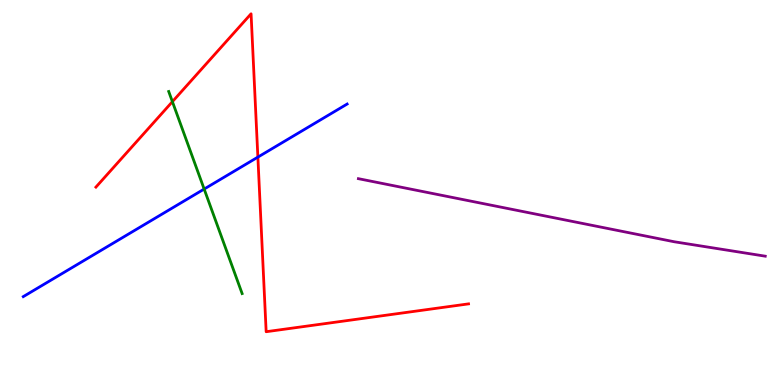[{'lines': ['blue', 'red'], 'intersections': [{'x': 3.33, 'y': 5.92}]}, {'lines': ['green', 'red'], 'intersections': [{'x': 2.22, 'y': 7.36}]}, {'lines': ['purple', 'red'], 'intersections': []}, {'lines': ['blue', 'green'], 'intersections': [{'x': 2.63, 'y': 5.09}]}, {'lines': ['blue', 'purple'], 'intersections': []}, {'lines': ['green', 'purple'], 'intersections': []}]